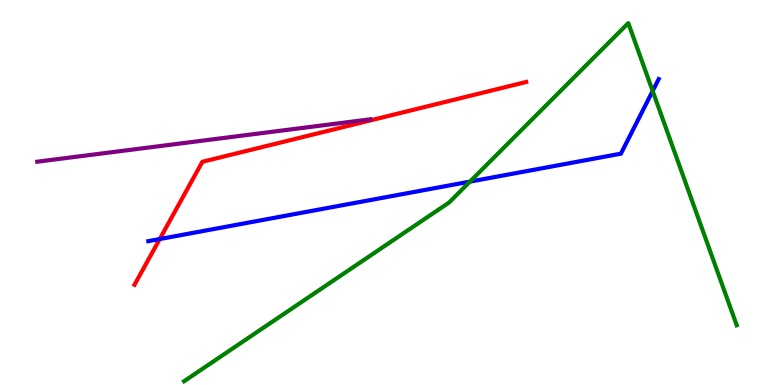[{'lines': ['blue', 'red'], 'intersections': [{'x': 2.06, 'y': 3.79}]}, {'lines': ['green', 'red'], 'intersections': []}, {'lines': ['purple', 'red'], 'intersections': []}, {'lines': ['blue', 'green'], 'intersections': [{'x': 6.06, 'y': 5.28}, {'x': 8.42, 'y': 7.64}]}, {'lines': ['blue', 'purple'], 'intersections': []}, {'lines': ['green', 'purple'], 'intersections': []}]